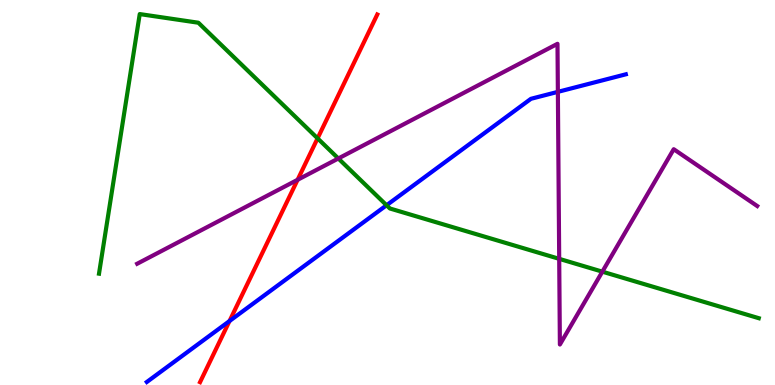[{'lines': ['blue', 'red'], 'intersections': [{'x': 2.96, 'y': 1.66}]}, {'lines': ['green', 'red'], 'intersections': [{'x': 4.1, 'y': 6.41}]}, {'lines': ['purple', 'red'], 'intersections': [{'x': 3.84, 'y': 5.33}]}, {'lines': ['blue', 'green'], 'intersections': [{'x': 4.99, 'y': 4.67}]}, {'lines': ['blue', 'purple'], 'intersections': [{'x': 7.2, 'y': 7.61}]}, {'lines': ['green', 'purple'], 'intersections': [{'x': 4.37, 'y': 5.88}, {'x': 7.22, 'y': 3.28}, {'x': 7.77, 'y': 2.94}]}]